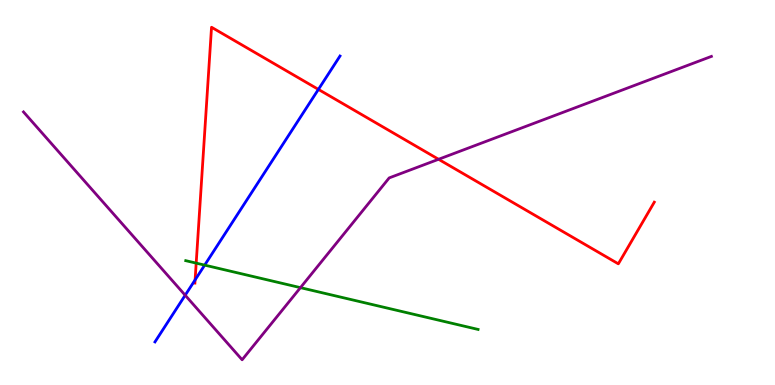[{'lines': ['blue', 'red'], 'intersections': [{'x': 2.52, 'y': 2.73}, {'x': 4.11, 'y': 7.68}]}, {'lines': ['green', 'red'], 'intersections': [{'x': 2.53, 'y': 3.17}]}, {'lines': ['purple', 'red'], 'intersections': [{'x': 5.66, 'y': 5.86}]}, {'lines': ['blue', 'green'], 'intersections': [{'x': 2.64, 'y': 3.11}]}, {'lines': ['blue', 'purple'], 'intersections': [{'x': 2.39, 'y': 2.33}]}, {'lines': ['green', 'purple'], 'intersections': [{'x': 3.88, 'y': 2.53}]}]